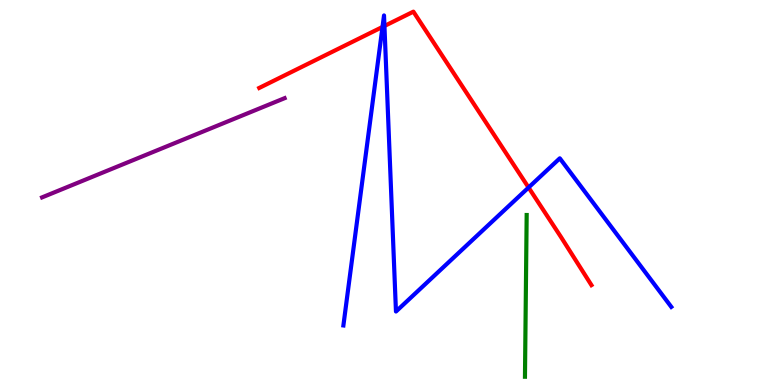[{'lines': ['blue', 'red'], 'intersections': [{'x': 4.94, 'y': 9.3}, {'x': 4.96, 'y': 9.33}, {'x': 6.82, 'y': 5.13}]}, {'lines': ['green', 'red'], 'intersections': []}, {'lines': ['purple', 'red'], 'intersections': []}, {'lines': ['blue', 'green'], 'intersections': []}, {'lines': ['blue', 'purple'], 'intersections': []}, {'lines': ['green', 'purple'], 'intersections': []}]